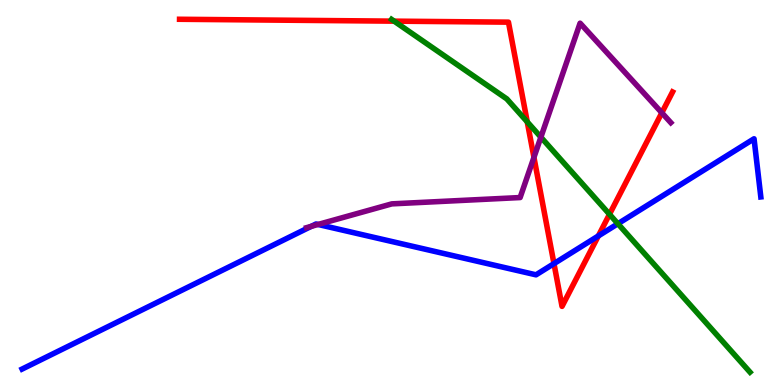[{'lines': ['blue', 'red'], 'intersections': [{'x': 7.15, 'y': 3.15}, {'x': 7.72, 'y': 3.87}]}, {'lines': ['green', 'red'], 'intersections': [{'x': 5.09, 'y': 9.45}, {'x': 6.8, 'y': 6.83}, {'x': 7.86, 'y': 4.43}]}, {'lines': ['purple', 'red'], 'intersections': [{'x': 6.89, 'y': 5.91}, {'x': 8.54, 'y': 7.07}]}, {'lines': ['blue', 'green'], 'intersections': [{'x': 7.97, 'y': 4.19}]}, {'lines': ['blue', 'purple'], 'intersections': [{'x': 4.02, 'y': 4.12}, {'x': 4.1, 'y': 4.17}]}, {'lines': ['green', 'purple'], 'intersections': [{'x': 6.98, 'y': 6.44}]}]